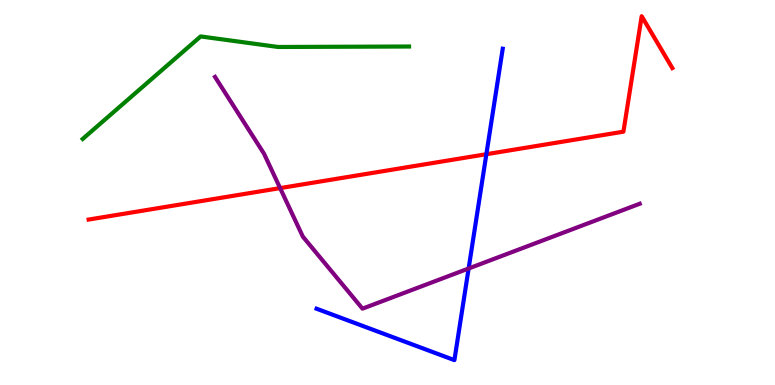[{'lines': ['blue', 'red'], 'intersections': [{'x': 6.28, 'y': 5.99}]}, {'lines': ['green', 'red'], 'intersections': []}, {'lines': ['purple', 'red'], 'intersections': [{'x': 3.61, 'y': 5.11}]}, {'lines': ['blue', 'green'], 'intersections': []}, {'lines': ['blue', 'purple'], 'intersections': [{'x': 6.05, 'y': 3.03}]}, {'lines': ['green', 'purple'], 'intersections': []}]